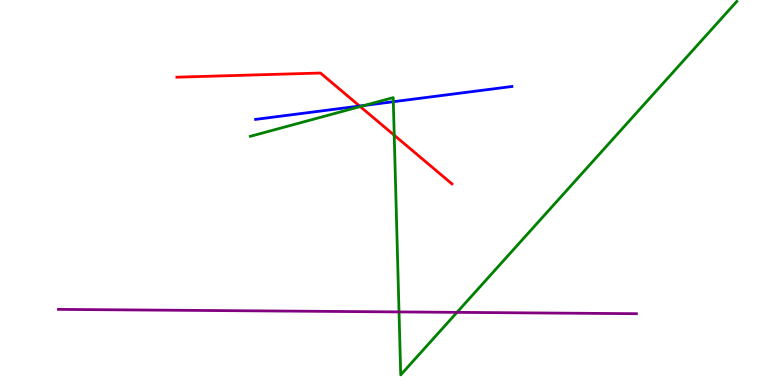[{'lines': ['blue', 'red'], 'intersections': [{'x': 4.64, 'y': 7.25}]}, {'lines': ['green', 'red'], 'intersections': [{'x': 4.65, 'y': 7.23}, {'x': 5.09, 'y': 6.49}]}, {'lines': ['purple', 'red'], 'intersections': []}, {'lines': ['blue', 'green'], 'intersections': [{'x': 4.7, 'y': 7.26}, {'x': 5.08, 'y': 7.36}]}, {'lines': ['blue', 'purple'], 'intersections': []}, {'lines': ['green', 'purple'], 'intersections': [{'x': 5.15, 'y': 1.9}, {'x': 5.9, 'y': 1.89}]}]